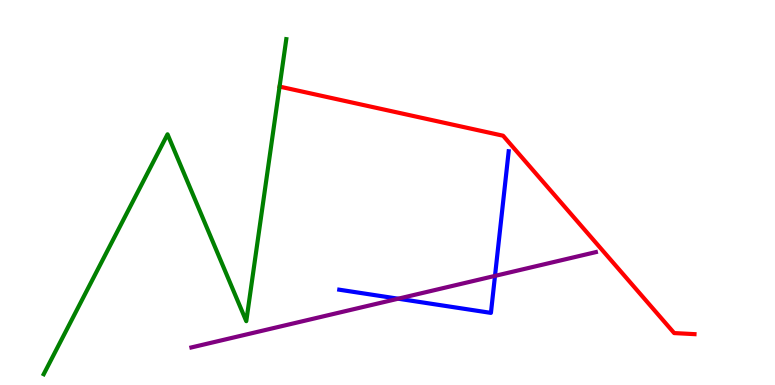[{'lines': ['blue', 'red'], 'intersections': []}, {'lines': ['green', 'red'], 'intersections': []}, {'lines': ['purple', 'red'], 'intersections': []}, {'lines': ['blue', 'green'], 'intersections': []}, {'lines': ['blue', 'purple'], 'intersections': [{'x': 5.14, 'y': 2.24}, {'x': 6.39, 'y': 2.83}]}, {'lines': ['green', 'purple'], 'intersections': []}]